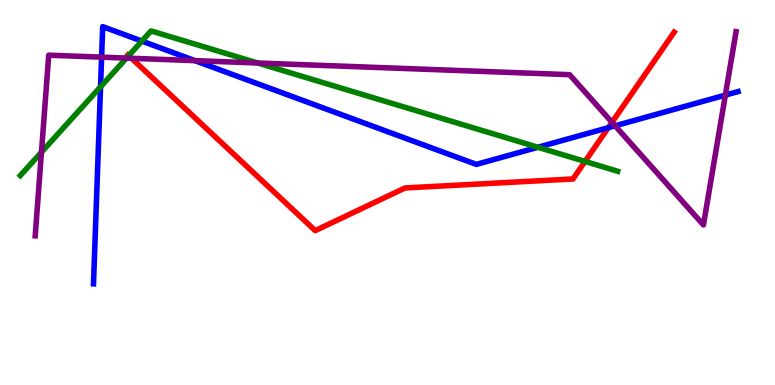[{'lines': ['blue', 'red'], 'intersections': [{'x': 7.85, 'y': 6.68}]}, {'lines': ['green', 'red'], 'intersections': [{'x': 1.66, 'y': 8.55}, {'x': 7.55, 'y': 5.81}]}, {'lines': ['purple', 'red'], 'intersections': [{'x': 1.7, 'y': 8.49}, {'x': 7.9, 'y': 6.82}]}, {'lines': ['blue', 'green'], 'intersections': [{'x': 1.3, 'y': 7.75}, {'x': 1.83, 'y': 8.93}, {'x': 6.94, 'y': 6.17}]}, {'lines': ['blue', 'purple'], 'intersections': [{'x': 1.31, 'y': 8.52}, {'x': 2.52, 'y': 8.42}, {'x': 7.94, 'y': 6.73}, {'x': 9.36, 'y': 7.53}]}, {'lines': ['green', 'purple'], 'intersections': [{'x': 0.535, 'y': 6.05}, {'x': 1.63, 'y': 8.49}, {'x': 3.33, 'y': 8.36}]}]